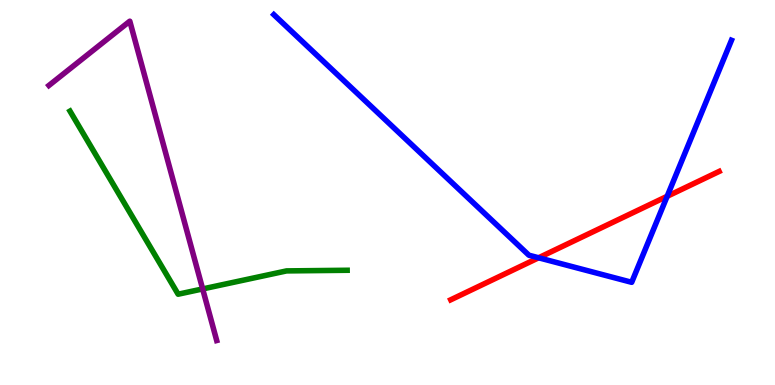[{'lines': ['blue', 'red'], 'intersections': [{'x': 6.95, 'y': 3.3}, {'x': 8.61, 'y': 4.9}]}, {'lines': ['green', 'red'], 'intersections': []}, {'lines': ['purple', 'red'], 'intersections': []}, {'lines': ['blue', 'green'], 'intersections': []}, {'lines': ['blue', 'purple'], 'intersections': []}, {'lines': ['green', 'purple'], 'intersections': [{'x': 2.61, 'y': 2.5}]}]